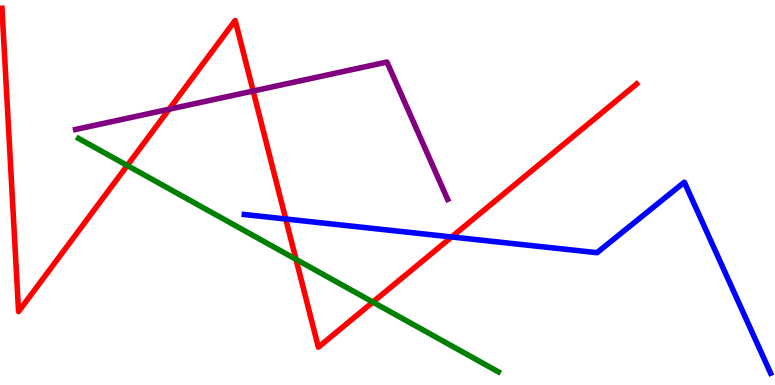[{'lines': ['blue', 'red'], 'intersections': [{'x': 3.69, 'y': 4.31}, {'x': 5.83, 'y': 3.85}]}, {'lines': ['green', 'red'], 'intersections': [{'x': 1.64, 'y': 5.7}, {'x': 3.82, 'y': 3.26}, {'x': 4.81, 'y': 2.15}]}, {'lines': ['purple', 'red'], 'intersections': [{'x': 2.18, 'y': 7.16}, {'x': 3.27, 'y': 7.64}]}, {'lines': ['blue', 'green'], 'intersections': []}, {'lines': ['blue', 'purple'], 'intersections': []}, {'lines': ['green', 'purple'], 'intersections': []}]